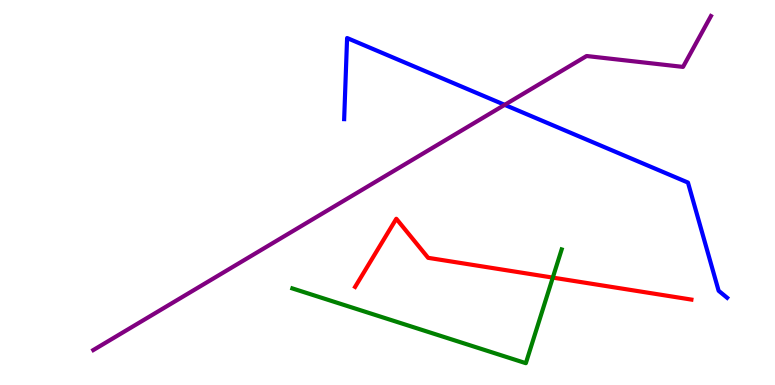[{'lines': ['blue', 'red'], 'intersections': []}, {'lines': ['green', 'red'], 'intersections': [{'x': 7.13, 'y': 2.79}]}, {'lines': ['purple', 'red'], 'intersections': []}, {'lines': ['blue', 'green'], 'intersections': []}, {'lines': ['blue', 'purple'], 'intersections': [{'x': 6.51, 'y': 7.28}]}, {'lines': ['green', 'purple'], 'intersections': []}]